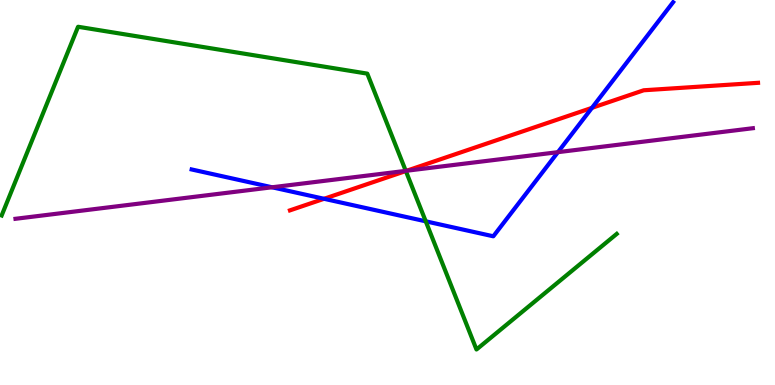[{'lines': ['blue', 'red'], 'intersections': [{'x': 4.18, 'y': 4.84}, {'x': 7.64, 'y': 7.2}]}, {'lines': ['green', 'red'], 'intersections': [{'x': 5.24, 'y': 5.56}]}, {'lines': ['purple', 'red'], 'intersections': [{'x': 5.25, 'y': 5.57}]}, {'lines': ['blue', 'green'], 'intersections': [{'x': 5.49, 'y': 4.25}]}, {'lines': ['blue', 'purple'], 'intersections': [{'x': 3.51, 'y': 5.14}, {'x': 7.2, 'y': 6.05}]}, {'lines': ['green', 'purple'], 'intersections': [{'x': 5.24, 'y': 5.56}]}]